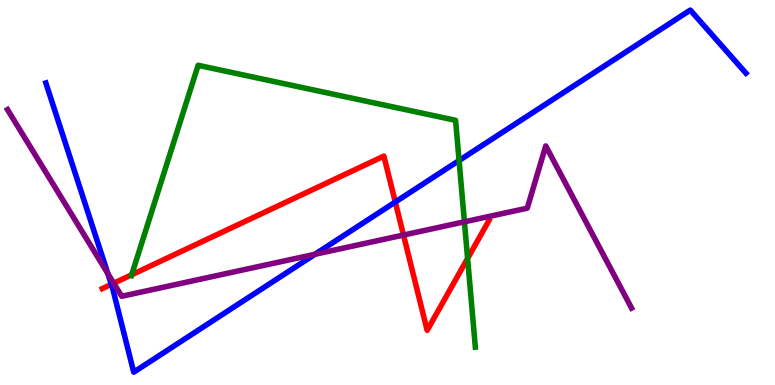[{'lines': ['blue', 'red'], 'intersections': [{'x': 1.44, 'y': 2.61}, {'x': 5.1, 'y': 4.75}]}, {'lines': ['green', 'red'], 'intersections': [{'x': 1.7, 'y': 2.86}, {'x': 6.03, 'y': 3.29}]}, {'lines': ['purple', 'red'], 'intersections': [{'x': 1.47, 'y': 2.64}, {'x': 5.21, 'y': 3.89}]}, {'lines': ['blue', 'green'], 'intersections': [{'x': 5.92, 'y': 5.83}]}, {'lines': ['blue', 'purple'], 'intersections': [{'x': 1.39, 'y': 2.89}, {'x': 4.06, 'y': 3.4}]}, {'lines': ['green', 'purple'], 'intersections': [{'x': 5.99, 'y': 4.24}]}]